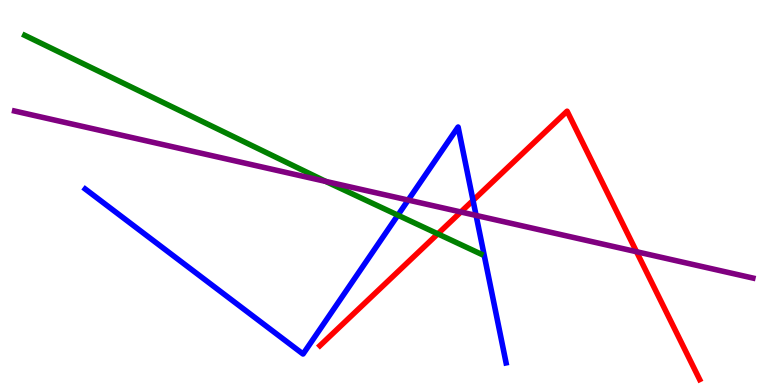[{'lines': ['blue', 'red'], 'intersections': [{'x': 6.1, 'y': 4.79}]}, {'lines': ['green', 'red'], 'intersections': [{'x': 5.65, 'y': 3.93}]}, {'lines': ['purple', 'red'], 'intersections': [{'x': 5.95, 'y': 4.49}, {'x': 8.21, 'y': 3.46}]}, {'lines': ['blue', 'green'], 'intersections': [{'x': 5.13, 'y': 4.41}]}, {'lines': ['blue', 'purple'], 'intersections': [{'x': 5.27, 'y': 4.8}, {'x': 6.14, 'y': 4.4}]}, {'lines': ['green', 'purple'], 'intersections': [{'x': 4.2, 'y': 5.29}]}]